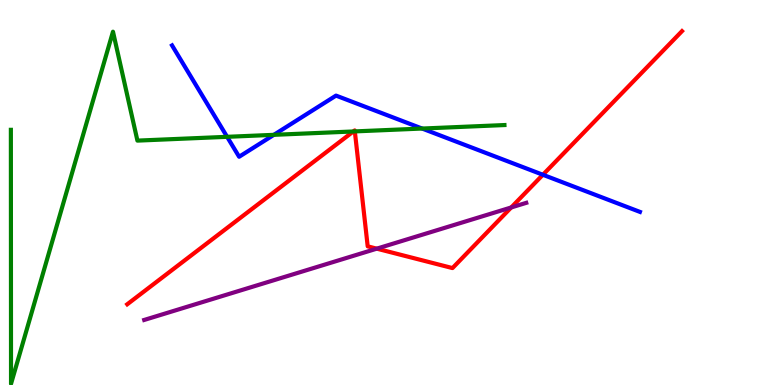[{'lines': ['blue', 'red'], 'intersections': [{'x': 7.0, 'y': 5.46}]}, {'lines': ['green', 'red'], 'intersections': [{'x': 4.56, 'y': 6.59}, {'x': 4.58, 'y': 6.59}]}, {'lines': ['purple', 'red'], 'intersections': [{'x': 4.86, 'y': 3.54}, {'x': 6.6, 'y': 4.61}]}, {'lines': ['blue', 'green'], 'intersections': [{'x': 2.93, 'y': 6.45}, {'x': 3.53, 'y': 6.5}, {'x': 5.45, 'y': 6.66}]}, {'lines': ['blue', 'purple'], 'intersections': []}, {'lines': ['green', 'purple'], 'intersections': []}]